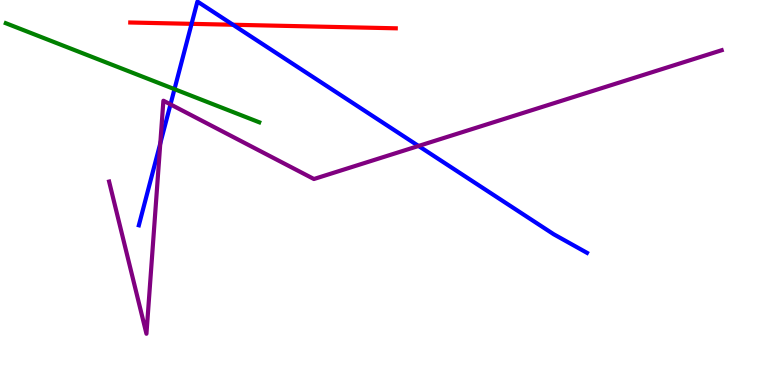[{'lines': ['blue', 'red'], 'intersections': [{'x': 2.47, 'y': 9.38}, {'x': 3.01, 'y': 9.36}]}, {'lines': ['green', 'red'], 'intersections': []}, {'lines': ['purple', 'red'], 'intersections': []}, {'lines': ['blue', 'green'], 'intersections': [{'x': 2.25, 'y': 7.68}]}, {'lines': ['blue', 'purple'], 'intersections': [{'x': 2.07, 'y': 6.28}, {'x': 2.2, 'y': 7.29}, {'x': 5.4, 'y': 6.21}]}, {'lines': ['green', 'purple'], 'intersections': []}]